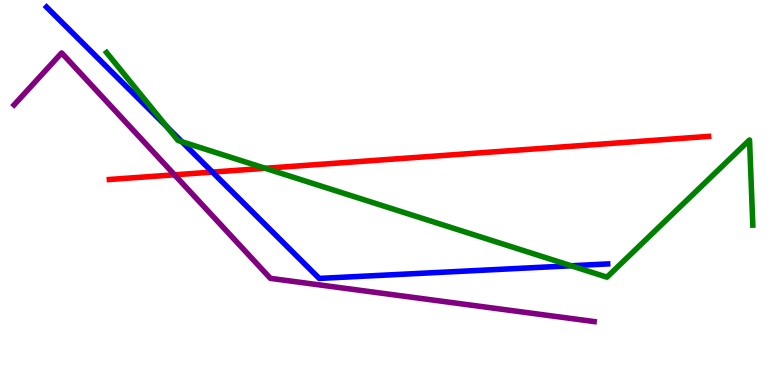[{'lines': ['blue', 'red'], 'intersections': [{'x': 2.74, 'y': 5.53}]}, {'lines': ['green', 'red'], 'intersections': [{'x': 3.42, 'y': 5.63}]}, {'lines': ['purple', 'red'], 'intersections': [{'x': 2.25, 'y': 5.46}]}, {'lines': ['blue', 'green'], 'intersections': [{'x': 2.16, 'y': 6.7}, {'x': 2.35, 'y': 6.32}, {'x': 7.37, 'y': 3.1}]}, {'lines': ['blue', 'purple'], 'intersections': []}, {'lines': ['green', 'purple'], 'intersections': []}]